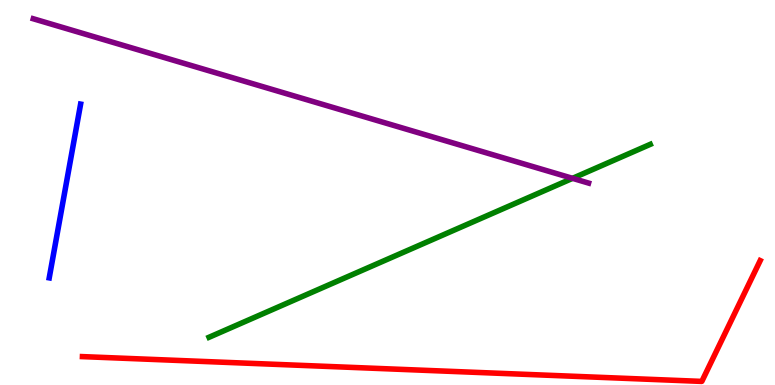[{'lines': ['blue', 'red'], 'intersections': []}, {'lines': ['green', 'red'], 'intersections': []}, {'lines': ['purple', 'red'], 'intersections': []}, {'lines': ['blue', 'green'], 'intersections': []}, {'lines': ['blue', 'purple'], 'intersections': []}, {'lines': ['green', 'purple'], 'intersections': [{'x': 7.39, 'y': 5.37}]}]